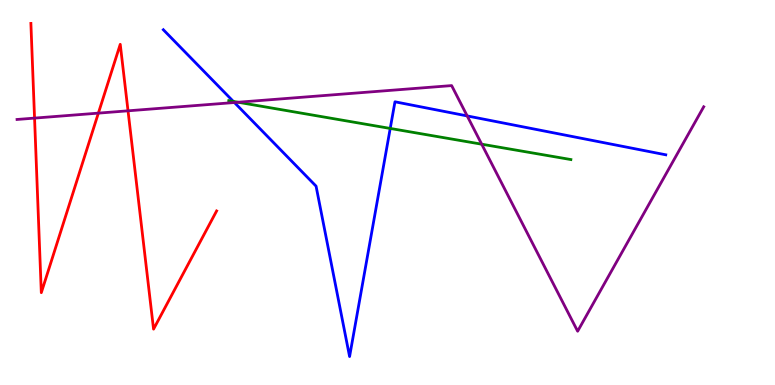[{'lines': ['blue', 'red'], 'intersections': []}, {'lines': ['green', 'red'], 'intersections': []}, {'lines': ['purple', 'red'], 'intersections': [{'x': 0.446, 'y': 6.93}, {'x': 1.27, 'y': 7.06}, {'x': 1.65, 'y': 7.12}]}, {'lines': ['blue', 'green'], 'intersections': [{'x': 3.01, 'y': 7.37}, {'x': 5.04, 'y': 6.66}]}, {'lines': ['blue', 'purple'], 'intersections': [{'x': 3.02, 'y': 7.34}, {'x': 6.03, 'y': 6.99}]}, {'lines': ['green', 'purple'], 'intersections': [{'x': 3.07, 'y': 7.34}, {'x': 6.22, 'y': 6.25}]}]